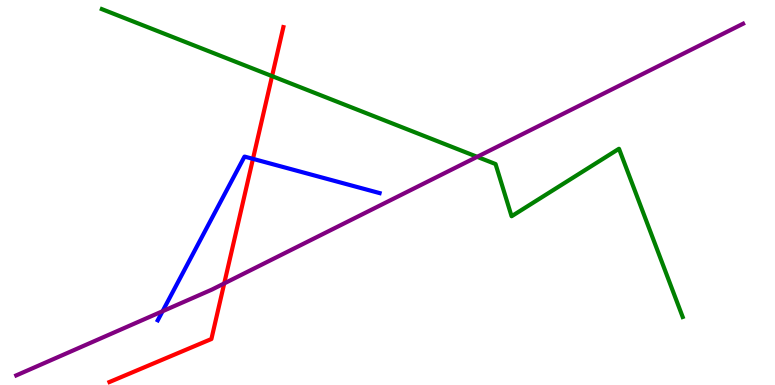[{'lines': ['blue', 'red'], 'intersections': [{'x': 3.26, 'y': 5.87}]}, {'lines': ['green', 'red'], 'intersections': [{'x': 3.51, 'y': 8.02}]}, {'lines': ['purple', 'red'], 'intersections': [{'x': 2.89, 'y': 2.64}]}, {'lines': ['blue', 'green'], 'intersections': []}, {'lines': ['blue', 'purple'], 'intersections': [{'x': 2.1, 'y': 1.92}]}, {'lines': ['green', 'purple'], 'intersections': [{'x': 6.16, 'y': 5.93}]}]